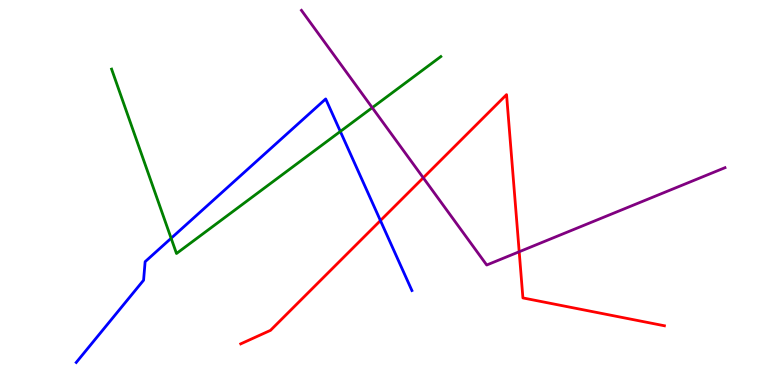[{'lines': ['blue', 'red'], 'intersections': [{'x': 4.91, 'y': 4.27}]}, {'lines': ['green', 'red'], 'intersections': []}, {'lines': ['purple', 'red'], 'intersections': [{'x': 5.46, 'y': 5.38}, {'x': 6.7, 'y': 3.46}]}, {'lines': ['blue', 'green'], 'intersections': [{'x': 2.21, 'y': 3.81}, {'x': 4.39, 'y': 6.59}]}, {'lines': ['blue', 'purple'], 'intersections': []}, {'lines': ['green', 'purple'], 'intersections': [{'x': 4.8, 'y': 7.2}]}]